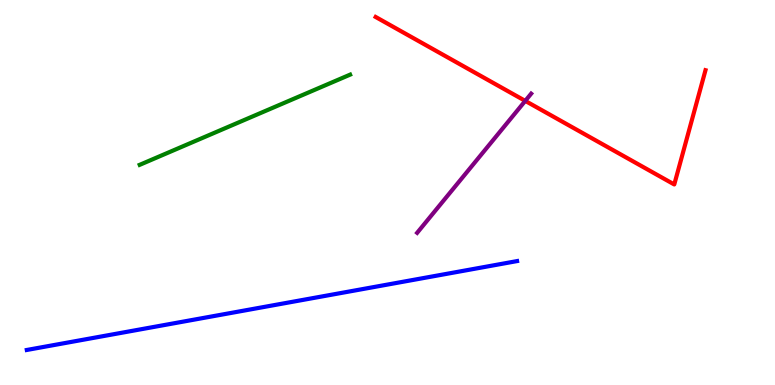[{'lines': ['blue', 'red'], 'intersections': []}, {'lines': ['green', 'red'], 'intersections': []}, {'lines': ['purple', 'red'], 'intersections': [{'x': 6.78, 'y': 7.38}]}, {'lines': ['blue', 'green'], 'intersections': []}, {'lines': ['blue', 'purple'], 'intersections': []}, {'lines': ['green', 'purple'], 'intersections': []}]